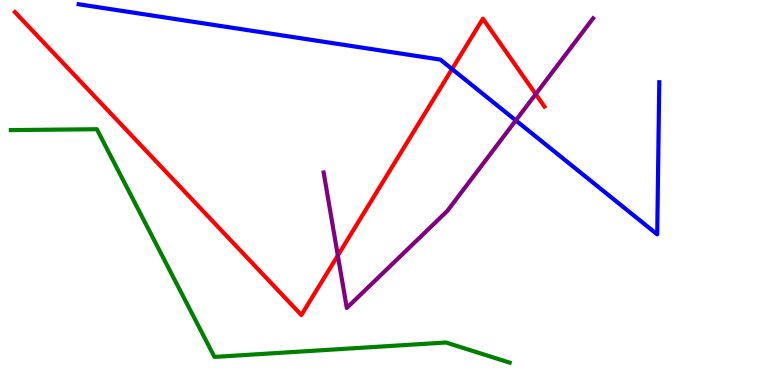[{'lines': ['blue', 'red'], 'intersections': [{'x': 5.83, 'y': 8.21}]}, {'lines': ['green', 'red'], 'intersections': []}, {'lines': ['purple', 'red'], 'intersections': [{'x': 4.36, 'y': 3.36}, {'x': 6.91, 'y': 7.56}]}, {'lines': ['blue', 'green'], 'intersections': []}, {'lines': ['blue', 'purple'], 'intersections': [{'x': 6.66, 'y': 6.87}]}, {'lines': ['green', 'purple'], 'intersections': []}]